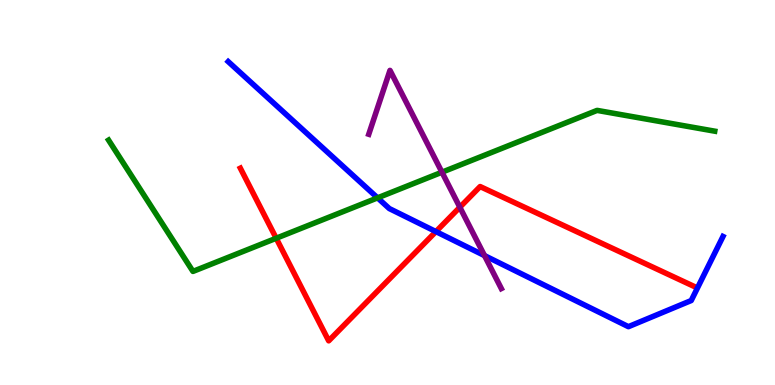[{'lines': ['blue', 'red'], 'intersections': [{'x': 5.62, 'y': 3.98}]}, {'lines': ['green', 'red'], 'intersections': [{'x': 3.56, 'y': 3.81}]}, {'lines': ['purple', 'red'], 'intersections': [{'x': 5.93, 'y': 4.62}]}, {'lines': ['blue', 'green'], 'intersections': [{'x': 4.87, 'y': 4.86}]}, {'lines': ['blue', 'purple'], 'intersections': [{'x': 6.25, 'y': 3.36}]}, {'lines': ['green', 'purple'], 'intersections': [{'x': 5.7, 'y': 5.53}]}]